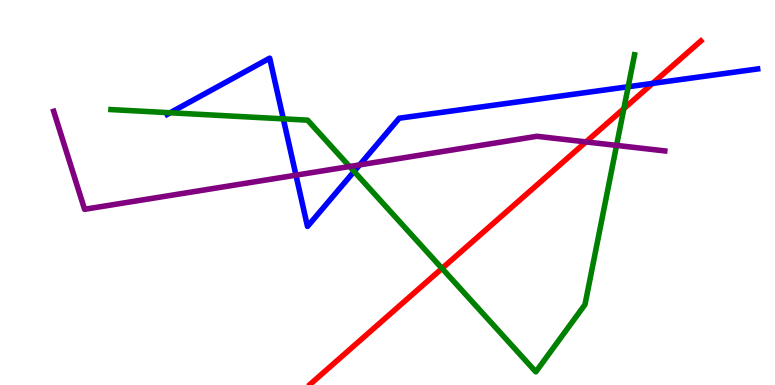[{'lines': ['blue', 'red'], 'intersections': [{'x': 8.42, 'y': 7.83}]}, {'lines': ['green', 'red'], 'intersections': [{'x': 5.7, 'y': 3.03}, {'x': 8.05, 'y': 7.18}]}, {'lines': ['purple', 'red'], 'intersections': [{'x': 7.56, 'y': 6.31}]}, {'lines': ['blue', 'green'], 'intersections': [{'x': 2.2, 'y': 7.07}, {'x': 3.66, 'y': 6.91}, {'x': 4.57, 'y': 5.55}, {'x': 8.11, 'y': 7.75}]}, {'lines': ['blue', 'purple'], 'intersections': [{'x': 3.82, 'y': 5.45}, {'x': 4.64, 'y': 5.72}]}, {'lines': ['green', 'purple'], 'intersections': [{'x': 4.51, 'y': 5.67}, {'x': 7.96, 'y': 6.22}]}]